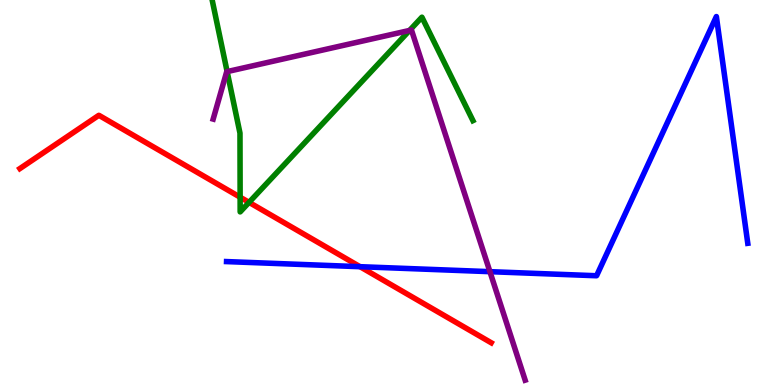[{'lines': ['blue', 'red'], 'intersections': [{'x': 4.65, 'y': 3.07}]}, {'lines': ['green', 'red'], 'intersections': [{'x': 3.1, 'y': 4.88}, {'x': 3.21, 'y': 4.74}]}, {'lines': ['purple', 'red'], 'intersections': []}, {'lines': ['blue', 'green'], 'intersections': []}, {'lines': ['blue', 'purple'], 'intersections': [{'x': 6.32, 'y': 2.94}]}, {'lines': ['green', 'purple'], 'intersections': [{'x': 2.93, 'y': 8.14}, {'x': 5.28, 'y': 9.21}]}]